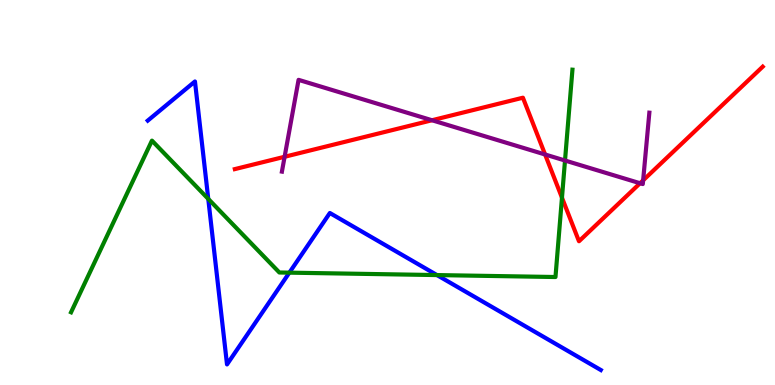[{'lines': ['blue', 'red'], 'intersections': []}, {'lines': ['green', 'red'], 'intersections': [{'x': 7.25, 'y': 4.87}]}, {'lines': ['purple', 'red'], 'intersections': [{'x': 3.67, 'y': 5.93}, {'x': 5.57, 'y': 6.88}, {'x': 7.03, 'y': 5.99}, {'x': 8.26, 'y': 5.24}, {'x': 8.3, 'y': 5.32}]}, {'lines': ['blue', 'green'], 'intersections': [{'x': 2.69, 'y': 4.83}, {'x': 3.73, 'y': 2.92}, {'x': 5.64, 'y': 2.86}]}, {'lines': ['blue', 'purple'], 'intersections': []}, {'lines': ['green', 'purple'], 'intersections': [{'x': 7.29, 'y': 5.83}]}]